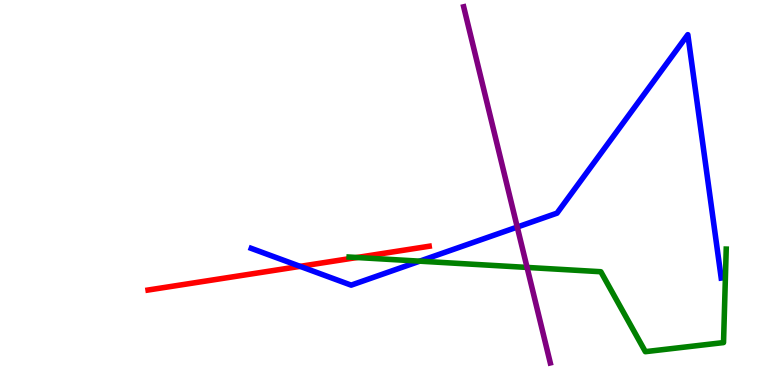[{'lines': ['blue', 'red'], 'intersections': [{'x': 3.87, 'y': 3.08}]}, {'lines': ['green', 'red'], 'intersections': [{'x': 4.61, 'y': 3.31}]}, {'lines': ['purple', 'red'], 'intersections': []}, {'lines': ['blue', 'green'], 'intersections': [{'x': 5.42, 'y': 3.22}]}, {'lines': ['blue', 'purple'], 'intersections': [{'x': 6.67, 'y': 4.1}]}, {'lines': ['green', 'purple'], 'intersections': [{'x': 6.8, 'y': 3.05}]}]